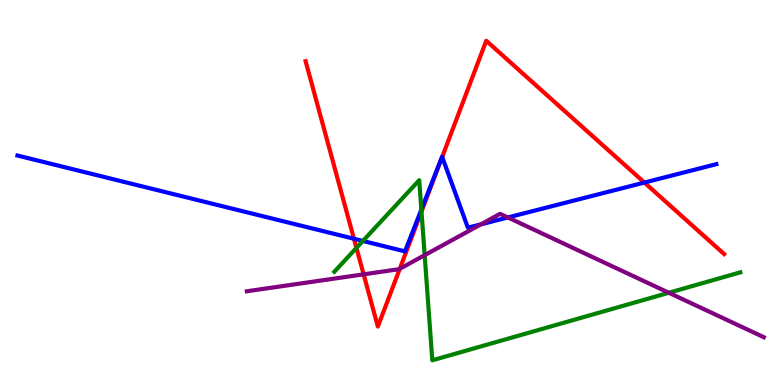[{'lines': ['blue', 'red'], 'intersections': [{'x': 4.57, 'y': 3.8}, {'x': 5.71, 'y': 5.92}, {'x': 8.31, 'y': 5.26}]}, {'lines': ['green', 'red'], 'intersections': [{'x': 4.6, 'y': 3.56}, {'x': 5.44, 'y': 4.51}]}, {'lines': ['purple', 'red'], 'intersections': [{'x': 4.69, 'y': 2.87}, {'x': 5.16, 'y': 3.02}]}, {'lines': ['blue', 'green'], 'intersections': [{'x': 4.68, 'y': 3.74}, {'x': 5.44, 'y': 4.56}]}, {'lines': ['blue', 'purple'], 'intersections': [{'x': 6.2, 'y': 4.17}, {'x': 6.55, 'y': 4.35}]}, {'lines': ['green', 'purple'], 'intersections': [{'x': 5.48, 'y': 3.37}, {'x': 8.63, 'y': 2.4}]}]